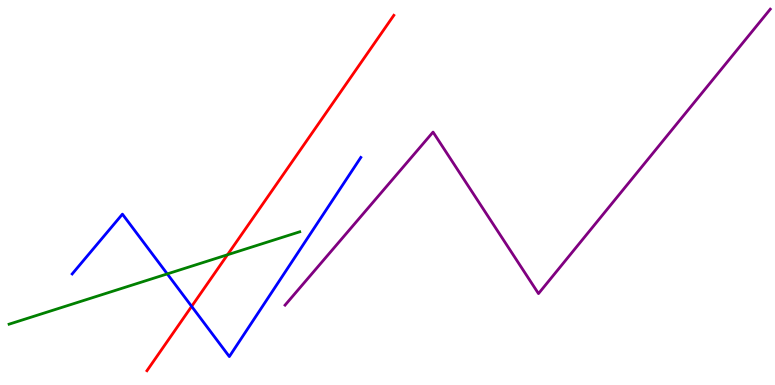[{'lines': ['blue', 'red'], 'intersections': [{'x': 2.47, 'y': 2.04}]}, {'lines': ['green', 'red'], 'intersections': [{'x': 2.94, 'y': 3.38}]}, {'lines': ['purple', 'red'], 'intersections': []}, {'lines': ['blue', 'green'], 'intersections': [{'x': 2.16, 'y': 2.89}]}, {'lines': ['blue', 'purple'], 'intersections': []}, {'lines': ['green', 'purple'], 'intersections': []}]